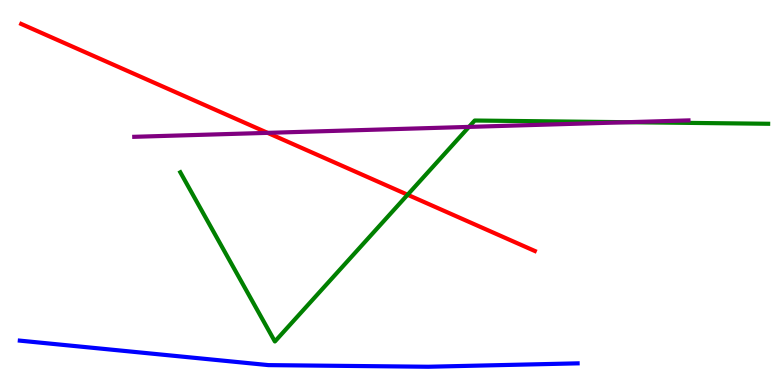[{'lines': ['blue', 'red'], 'intersections': []}, {'lines': ['green', 'red'], 'intersections': [{'x': 5.26, 'y': 4.94}]}, {'lines': ['purple', 'red'], 'intersections': [{'x': 3.45, 'y': 6.55}]}, {'lines': ['blue', 'green'], 'intersections': []}, {'lines': ['blue', 'purple'], 'intersections': []}, {'lines': ['green', 'purple'], 'intersections': [{'x': 6.05, 'y': 6.7}, {'x': 8.09, 'y': 6.83}]}]